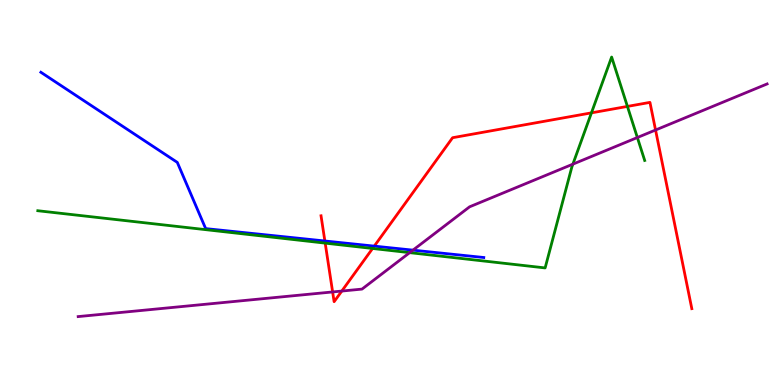[{'lines': ['blue', 'red'], 'intersections': [{'x': 4.19, 'y': 3.74}, {'x': 4.83, 'y': 3.61}]}, {'lines': ['green', 'red'], 'intersections': [{'x': 4.2, 'y': 3.69}, {'x': 4.81, 'y': 3.55}, {'x': 7.63, 'y': 7.07}, {'x': 8.1, 'y': 7.24}]}, {'lines': ['purple', 'red'], 'intersections': [{'x': 4.29, 'y': 2.42}, {'x': 4.41, 'y': 2.44}, {'x': 8.46, 'y': 6.62}]}, {'lines': ['blue', 'green'], 'intersections': []}, {'lines': ['blue', 'purple'], 'intersections': [{'x': 5.33, 'y': 3.5}]}, {'lines': ['green', 'purple'], 'intersections': [{'x': 5.29, 'y': 3.44}, {'x': 7.39, 'y': 5.74}, {'x': 8.22, 'y': 6.43}]}]